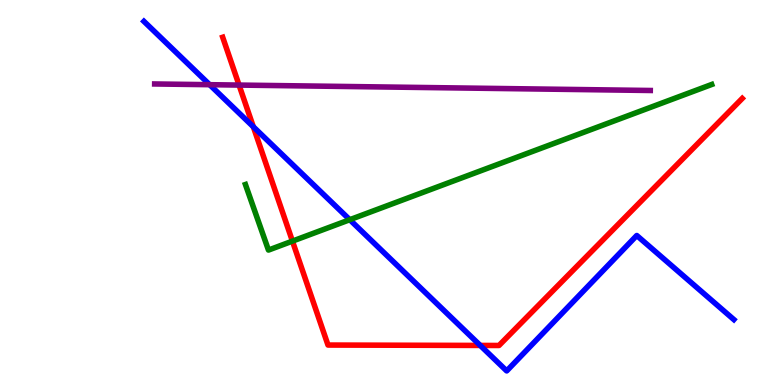[{'lines': ['blue', 'red'], 'intersections': [{'x': 3.27, 'y': 6.71}, {'x': 6.2, 'y': 1.03}]}, {'lines': ['green', 'red'], 'intersections': [{'x': 3.77, 'y': 3.74}]}, {'lines': ['purple', 'red'], 'intersections': [{'x': 3.08, 'y': 7.79}]}, {'lines': ['blue', 'green'], 'intersections': [{'x': 4.51, 'y': 4.29}]}, {'lines': ['blue', 'purple'], 'intersections': [{'x': 2.71, 'y': 7.8}]}, {'lines': ['green', 'purple'], 'intersections': []}]